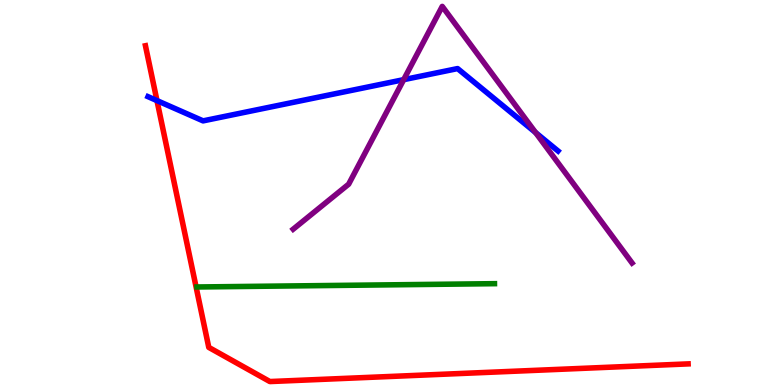[{'lines': ['blue', 'red'], 'intersections': [{'x': 2.03, 'y': 7.39}]}, {'lines': ['green', 'red'], 'intersections': []}, {'lines': ['purple', 'red'], 'intersections': []}, {'lines': ['blue', 'green'], 'intersections': []}, {'lines': ['blue', 'purple'], 'intersections': [{'x': 5.21, 'y': 7.93}, {'x': 6.91, 'y': 6.56}]}, {'lines': ['green', 'purple'], 'intersections': []}]